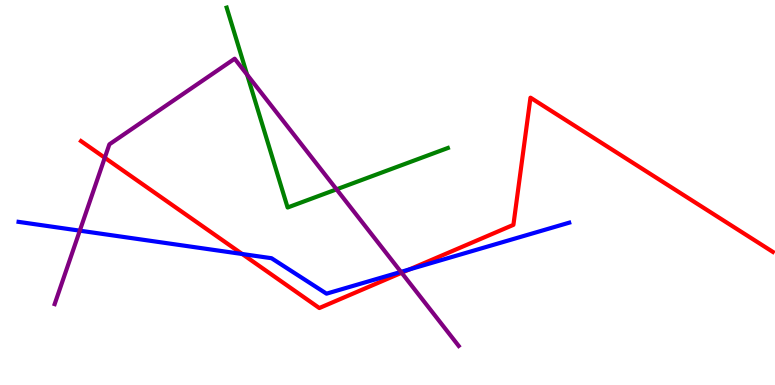[{'lines': ['blue', 'red'], 'intersections': [{'x': 3.13, 'y': 3.4}, {'x': 5.28, 'y': 3.0}]}, {'lines': ['green', 'red'], 'intersections': []}, {'lines': ['purple', 'red'], 'intersections': [{'x': 1.35, 'y': 5.9}, {'x': 5.18, 'y': 2.92}]}, {'lines': ['blue', 'green'], 'intersections': []}, {'lines': ['blue', 'purple'], 'intersections': [{'x': 1.03, 'y': 4.01}, {'x': 5.17, 'y': 2.94}]}, {'lines': ['green', 'purple'], 'intersections': [{'x': 3.19, 'y': 8.06}, {'x': 4.34, 'y': 5.08}]}]